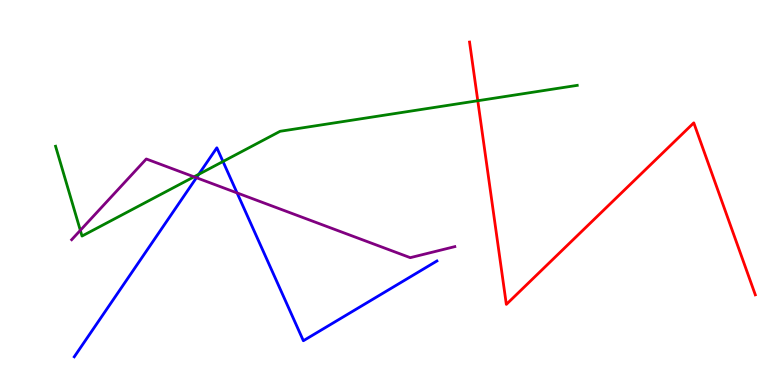[{'lines': ['blue', 'red'], 'intersections': []}, {'lines': ['green', 'red'], 'intersections': [{'x': 6.16, 'y': 7.38}]}, {'lines': ['purple', 'red'], 'intersections': []}, {'lines': ['blue', 'green'], 'intersections': [{'x': 2.56, 'y': 5.47}, {'x': 2.88, 'y': 5.81}]}, {'lines': ['blue', 'purple'], 'intersections': [{'x': 2.53, 'y': 5.38}, {'x': 3.06, 'y': 4.99}]}, {'lines': ['green', 'purple'], 'intersections': [{'x': 1.04, 'y': 4.02}, {'x': 2.5, 'y': 5.41}]}]